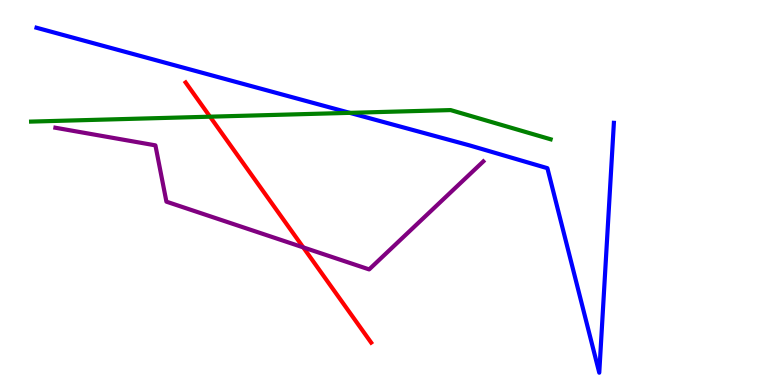[{'lines': ['blue', 'red'], 'intersections': []}, {'lines': ['green', 'red'], 'intersections': [{'x': 2.71, 'y': 6.97}]}, {'lines': ['purple', 'red'], 'intersections': [{'x': 3.91, 'y': 3.57}]}, {'lines': ['blue', 'green'], 'intersections': [{'x': 4.51, 'y': 7.07}]}, {'lines': ['blue', 'purple'], 'intersections': []}, {'lines': ['green', 'purple'], 'intersections': []}]